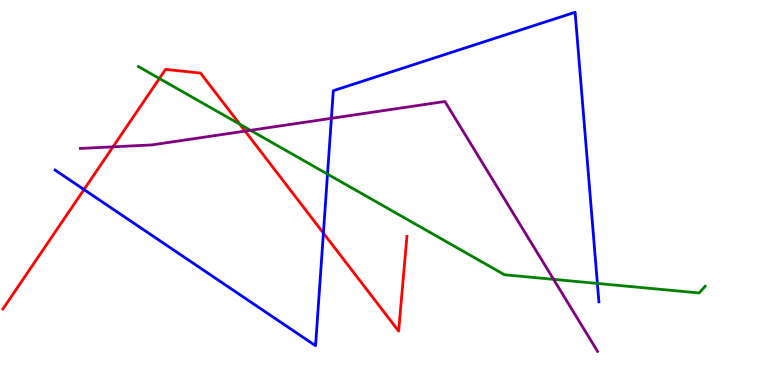[{'lines': ['blue', 'red'], 'intersections': [{'x': 1.08, 'y': 5.08}, {'x': 4.17, 'y': 3.95}]}, {'lines': ['green', 'red'], 'intersections': [{'x': 2.06, 'y': 7.96}, {'x': 3.09, 'y': 6.77}]}, {'lines': ['purple', 'red'], 'intersections': [{'x': 1.46, 'y': 6.19}, {'x': 3.16, 'y': 6.59}]}, {'lines': ['blue', 'green'], 'intersections': [{'x': 4.23, 'y': 5.48}, {'x': 7.71, 'y': 2.64}]}, {'lines': ['blue', 'purple'], 'intersections': [{'x': 4.28, 'y': 6.93}]}, {'lines': ['green', 'purple'], 'intersections': [{'x': 3.23, 'y': 6.62}, {'x': 7.14, 'y': 2.74}]}]